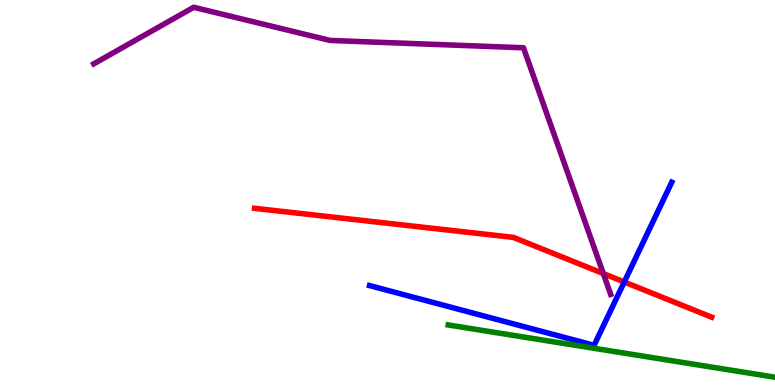[{'lines': ['blue', 'red'], 'intersections': [{'x': 8.05, 'y': 2.68}]}, {'lines': ['green', 'red'], 'intersections': []}, {'lines': ['purple', 'red'], 'intersections': [{'x': 7.78, 'y': 2.89}]}, {'lines': ['blue', 'green'], 'intersections': []}, {'lines': ['blue', 'purple'], 'intersections': []}, {'lines': ['green', 'purple'], 'intersections': []}]